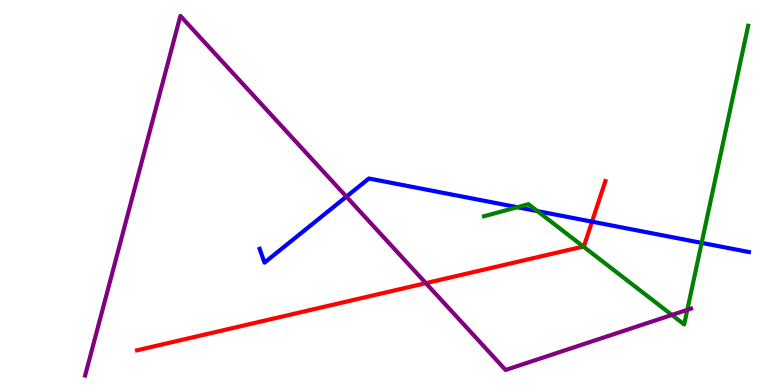[{'lines': ['blue', 'red'], 'intersections': [{'x': 7.64, 'y': 4.24}]}, {'lines': ['green', 'red'], 'intersections': [{'x': 7.53, 'y': 3.6}]}, {'lines': ['purple', 'red'], 'intersections': [{'x': 5.49, 'y': 2.65}]}, {'lines': ['blue', 'green'], 'intersections': [{'x': 6.68, 'y': 4.62}, {'x': 6.93, 'y': 4.52}, {'x': 9.05, 'y': 3.69}]}, {'lines': ['blue', 'purple'], 'intersections': [{'x': 4.47, 'y': 4.89}]}, {'lines': ['green', 'purple'], 'intersections': [{'x': 8.67, 'y': 1.82}, {'x': 8.87, 'y': 1.95}]}]